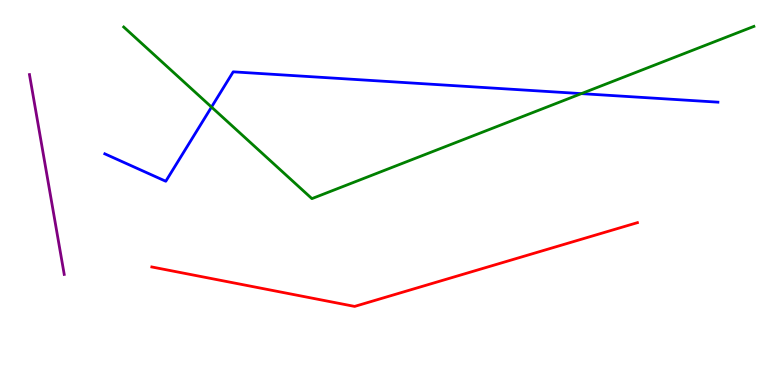[{'lines': ['blue', 'red'], 'intersections': []}, {'lines': ['green', 'red'], 'intersections': []}, {'lines': ['purple', 'red'], 'intersections': []}, {'lines': ['blue', 'green'], 'intersections': [{'x': 2.73, 'y': 7.22}, {'x': 7.5, 'y': 7.57}]}, {'lines': ['blue', 'purple'], 'intersections': []}, {'lines': ['green', 'purple'], 'intersections': []}]